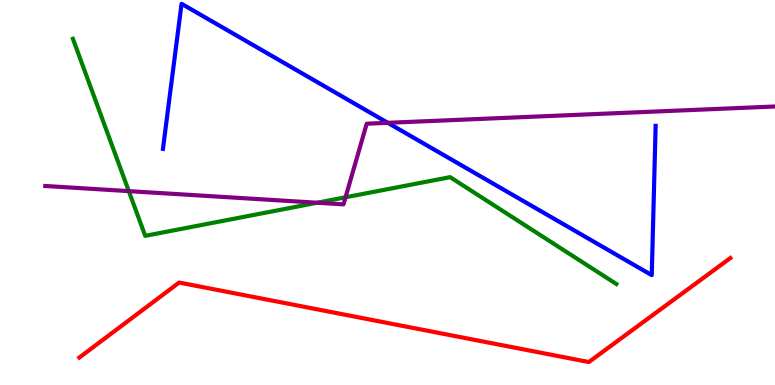[{'lines': ['blue', 'red'], 'intersections': []}, {'lines': ['green', 'red'], 'intersections': []}, {'lines': ['purple', 'red'], 'intersections': []}, {'lines': ['blue', 'green'], 'intersections': []}, {'lines': ['blue', 'purple'], 'intersections': [{'x': 5.0, 'y': 6.81}]}, {'lines': ['green', 'purple'], 'intersections': [{'x': 1.66, 'y': 5.04}, {'x': 4.09, 'y': 4.73}, {'x': 4.46, 'y': 4.88}]}]